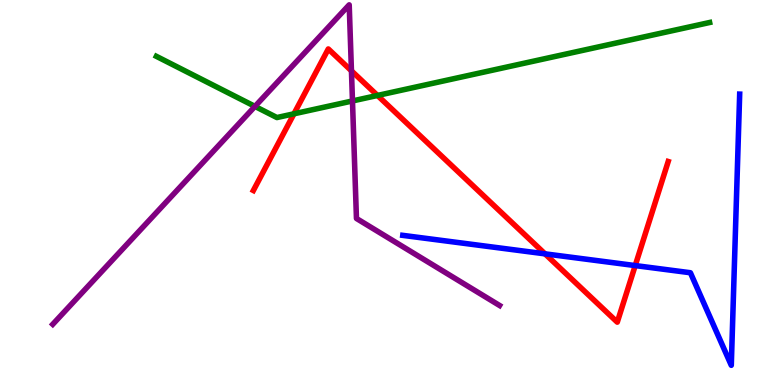[{'lines': ['blue', 'red'], 'intersections': [{'x': 7.03, 'y': 3.41}, {'x': 8.2, 'y': 3.1}]}, {'lines': ['green', 'red'], 'intersections': [{'x': 3.79, 'y': 7.04}, {'x': 4.87, 'y': 7.52}]}, {'lines': ['purple', 'red'], 'intersections': [{'x': 4.53, 'y': 8.16}]}, {'lines': ['blue', 'green'], 'intersections': []}, {'lines': ['blue', 'purple'], 'intersections': []}, {'lines': ['green', 'purple'], 'intersections': [{'x': 3.29, 'y': 7.24}, {'x': 4.55, 'y': 7.38}]}]